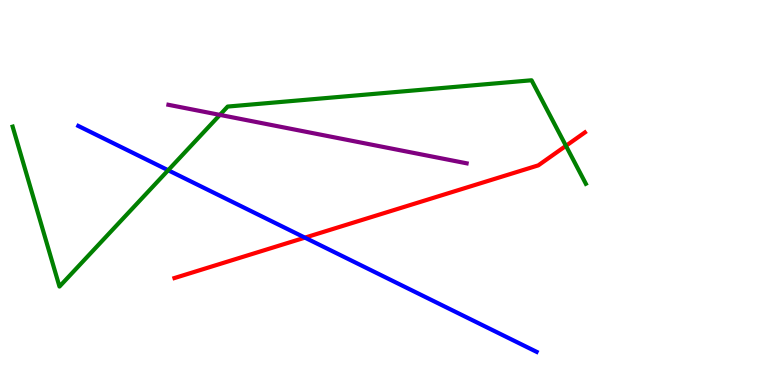[{'lines': ['blue', 'red'], 'intersections': [{'x': 3.93, 'y': 3.83}]}, {'lines': ['green', 'red'], 'intersections': [{'x': 7.3, 'y': 6.21}]}, {'lines': ['purple', 'red'], 'intersections': []}, {'lines': ['blue', 'green'], 'intersections': [{'x': 2.17, 'y': 5.58}]}, {'lines': ['blue', 'purple'], 'intersections': []}, {'lines': ['green', 'purple'], 'intersections': [{'x': 2.84, 'y': 7.02}]}]